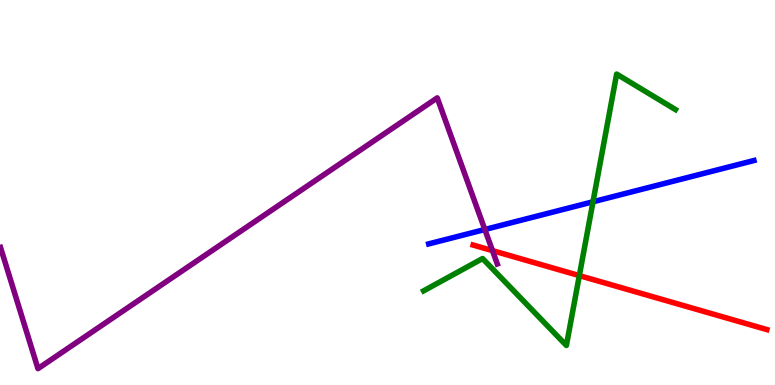[{'lines': ['blue', 'red'], 'intersections': []}, {'lines': ['green', 'red'], 'intersections': [{'x': 7.48, 'y': 2.84}]}, {'lines': ['purple', 'red'], 'intersections': [{'x': 6.35, 'y': 3.49}]}, {'lines': ['blue', 'green'], 'intersections': [{'x': 7.65, 'y': 4.76}]}, {'lines': ['blue', 'purple'], 'intersections': [{'x': 6.26, 'y': 4.04}]}, {'lines': ['green', 'purple'], 'intersections': []}]